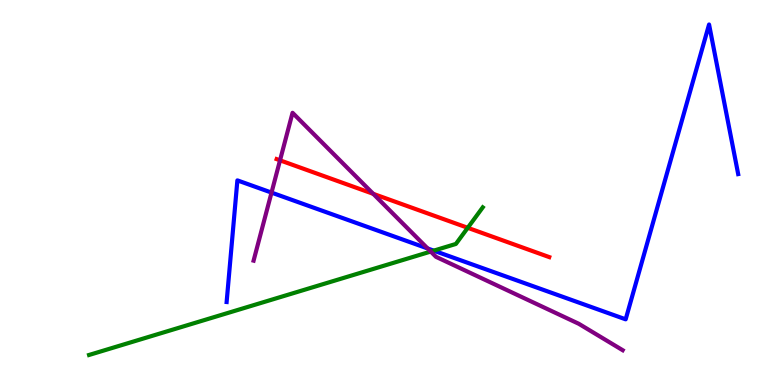[{'lines': ['blue', 'red'], 'intersections': []}, {'lines': ['green', 'red'], 'intersections': [{'x': 6.04, 'y': 4.08}]}, {'lines': ['purple', 'red'], 'intersections': [{'x': 3.61, 'y': 5.84}, {'x': 4.82, 'y': 4.97}]}, {'lines': ['blue', 'green'], 'intersections': [{'x': 5.6, 'y': 3.49}]}, {'lines': ['blue', 'purple'], 'intersections': [{'x': 3.5, 'y': 5.0}, {'x': 5.52, 'y': 3.55}]}, {'lines': ['green', 'purple'], 'intersections': [{'x': 5.56, 'y': 3.47}]}]